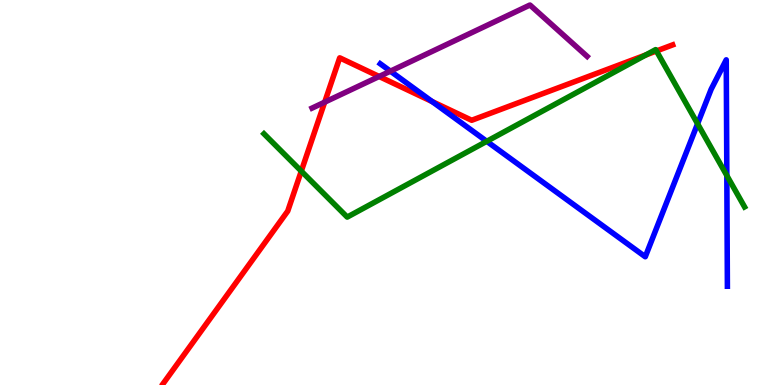[{'lines': ['blue', 'red'], 'intersections': [{'x': 5.58, 'y': 7.36}]}, {'lines': ['green', 'red'], 'intersections': [{'x': 3.89, 'y': 5.56}, {'x': 8.33, 'y': 8.57}, {'x': 8.47, 'y': 8.68}]}, {'lines': ['purple', 'red'], 'intersections': [{'x': 4.19, 'y': 7.35}, {'x': 4.89, 'y': 8.01}]}, {'lines': ['blue', 'green'], 'intersections': [{'x': 6.28, 'y': 6.33}, {'x': 9.0, 'y': 6.79}, {'x': 9.38, 'y': 5.44}]}, {'lines': ['blue', 'purple'], 'intersections': [{'x': 5.04, 'y': 8.15}]}, {'lines': ['green', 'purple'], 'intersections': []}]